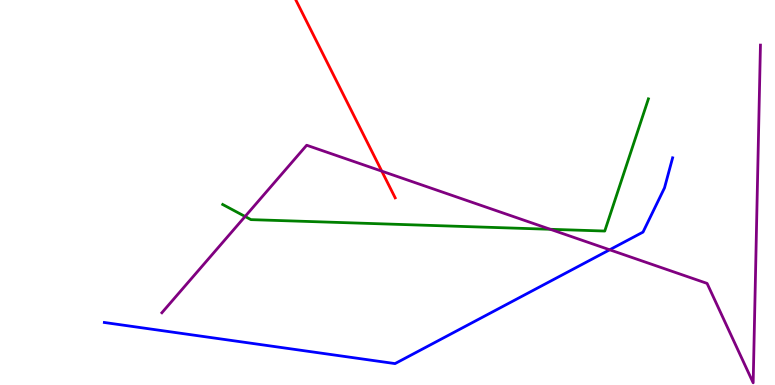[{'lines': ['blue', 'red'], 'intersections': []}, {'lines': ['green', 'red'], 'intersections': []}, {'lines': ['purple', 'red'], 'intersections': [{'x': 4.93, 'y': 5.55}]}, {'lines': ['blue', 'green'], 'intersections': []}, {'lines': ['blue', 'purple'], 'intersections': [{'x': 7.87, 'y': 3.51}]}, {'lines': ['green', 'purple'], 'intersections': [{'x': 3.16, 'y': 4.38}, {'x': 7.1, 'y': 4.04}]}]